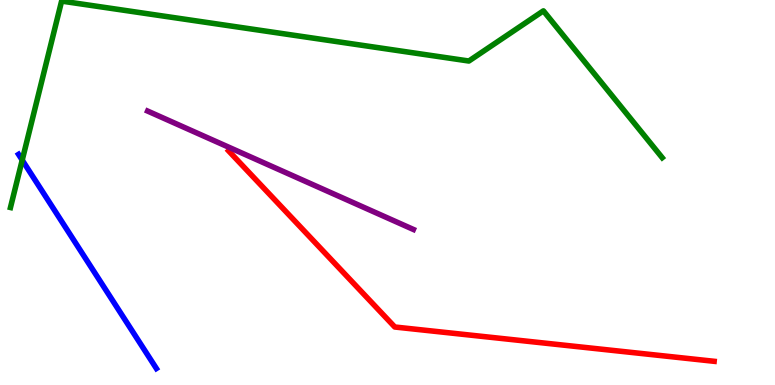[{'lines': ['blue', 'red'], 'intersections': []}, {'lines': ['green', 'red'], 'intersections': []}, {'lines': ['purple', 'red'], 'intersections': []}, {'lines': ['blue', 'green'], 'intersections': [{'x': 0.287, 'y': 5.84}]}, {'lines': ['blue', 'purple'], 'intersections': []}, {'lines': ['green', 'purple'], 'intersections': []}]